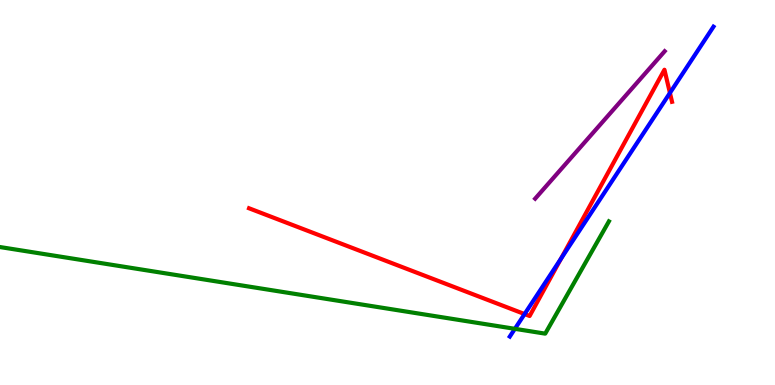[{'lines': ['blue', 'red'], 'intersections': [{'x': 6.77, 'y': 1.84}, {'x': 7.24, 'y': 3.28}, {'x': 8.64, 'y': 7.59}]}, {'lines': ['green', 'red'], 'intersections': []}, {'lines': ['purple', 'red'], 'intersections': []}, {'lines': ['blue', 'green'], 'intersections': [{'x': 6.64, 'y': 1.46}]}, {'lines': ['blue', 'purple'], 'intersections': []}, {'lines': ['green', 'purple'], 'intersections': []}]